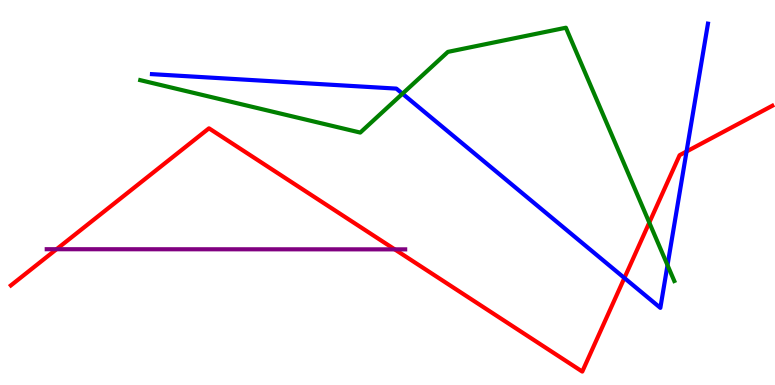[{'lines': ['blue', 'red'], 'intersections': [{'x': 8.06, 'y': 2.78}, {'x': 8.86, 'y': 6.07}]}, {'lines': ['green', 'red'], 'intersections': [{'x': 8.38, 'y': 4.22}]}, {'lines': ['purple', 'red'], 'intersections': [{'x': 0.729, 'y': 3.53}, {'x': 5.09, 'y': 3.52}]}, {'lines': ['blue', 'green'], 'intersections': [{'x': 5.19, 'y': 7.57}, {'x': 8.61, 'y': 3.11}]}, {'lines': ['blue', 'purple'], 'intersections': []}, {'lines': ['green', 'purple'], 'intersections': []}]